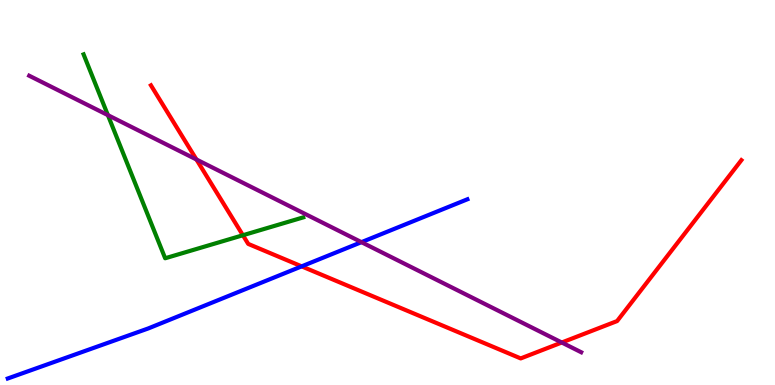[{'lines': ['blue', 'red'], 'intersections': [{'x': 3.89, 'y': 3.08}]}, {'lines': ['green', 'red'], 'intersections': [{'x': 3.13, 'y': 3.89}]}, {'lines': ['purple', 'red'], 'intersections': [{'x': 2.53, 'y': 5.86}, {'x': 7.25, 'y': 1.1}]}, {'lines': ['blue', 'green'], 'intersections': []}, {'lines': ['blue', 'purple'], 'intersections': [{'x': 4.66, 'y': 3.71}]}, {'lines': ['green', 'purple'], 'intersections': [{'x': 1.39, 'y': 7.01}]}]